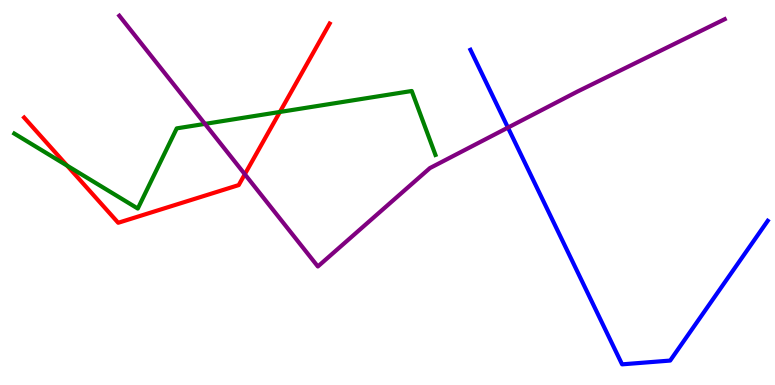[{'lines': ['blue', 'red'], 'intersections': []}, {'lines': ['green', 'red'], 'intersections': [{'x': 0.866, 'y': 5.7}, {'x': 3.61, 'y': 7.09}]}, {'lines': ['purple', 'red'], 'intersections': [{'x': 3.16, 'y': 5.47}]}, {'lines': ['blue', 'green'], 'intersections': []}, {'lines': ['blue', 'purple'], 'intersections': [{'x': 6.55, 'y': 6.69}]}, {'lines': ['green', 'purple'], 'intersections': [{'x': 2.64, 'y': 6.78}]}]